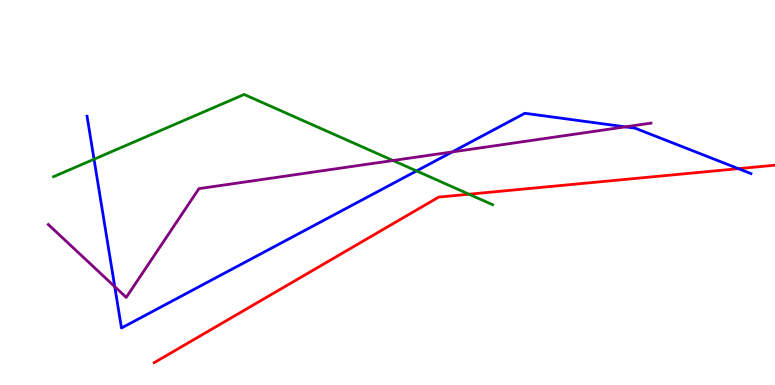[{'lines': ['blue', 'red'], 'intersections': [{'x': 9.53, 'y': 5.62}]}, {'lines': ['green', 'red'], 'intersections': [{'x': 6.05, 'y': 4.96}]}, {'lines': ['purple', 'red'], 'intersections': []}, {'lines': ['blue', 'green'], 'intersections': [{'x': 1.21, 'y': 5.86}, {'x': 5.37, 'y': 5.56}]}, {'lines': ['blue', 'purple'], 'intersections': [{'x': 1.48, 'y': 2.55}, {'x': 5.84, 'y': 6.05}, {'x': 8.07, 'y': 6.71}]}, {'lines': ['green', 'purple'], 'intersections': [{'x': 5.07, 'y': 5.83}]}]